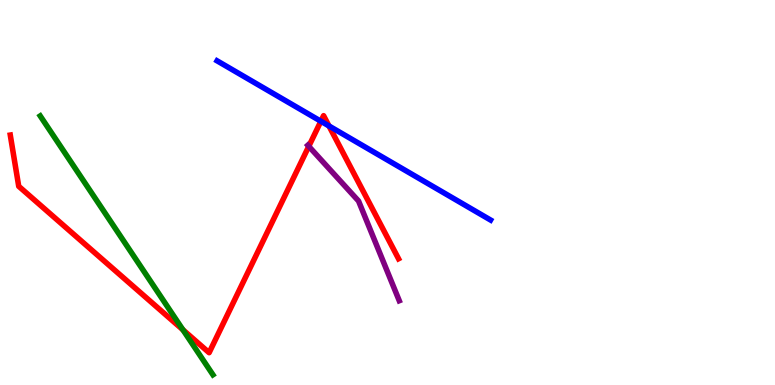[{'lines': ['blue', 'red'], 'intersections': [{'x': 4.14, 'y': 6.85}, {'x': 4.24, 'y': 6.73}]}, {'lines': ['green', 'red'], 'intersections': [{'x': 2.36, 'y': 1.43}]}, {'lines': ['purple', 'red'], 'intersections': [{'x': 3.98, 'y': 6.2}]}, {'lines': ['blue', 'green'], 'intersections': []}, {'lines': ['blue', 'purple'], 'intersections': []}, {'lines': ['green', 'purple'], 'intersections': []}]